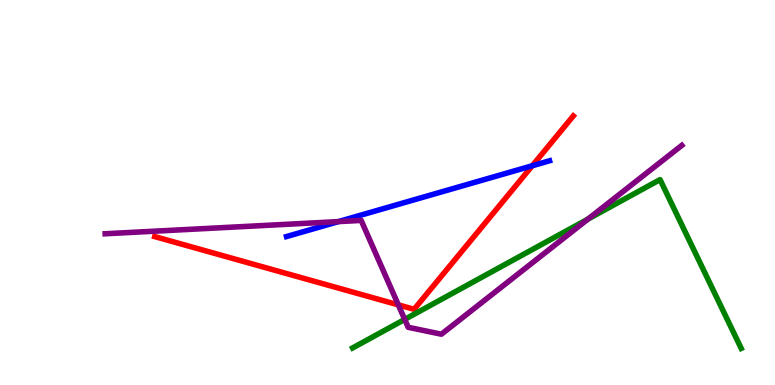[{'lines': ['blue', 'red'], 'intersections': [{'x': 6.87, 'y': 5.69}]}, {'lines': ['green', 'red'], 'intersections': []}, {'lines': ['purple', 'red'], 'intersections': [{'x': 5.14, 'y': 2.08}]}, {'lines': ['blue', 'green'], 'intersections': []}, {'lines': ['blue', 'purple'], 'intersections': [{'x': 4.37, 'y': 4.24}]}, {'lines': ['green', 'purple'], 'intersections': [{'x': 5.22, 'y': 1.7}, {'x': 7.59, 'y': 4.31}]}]